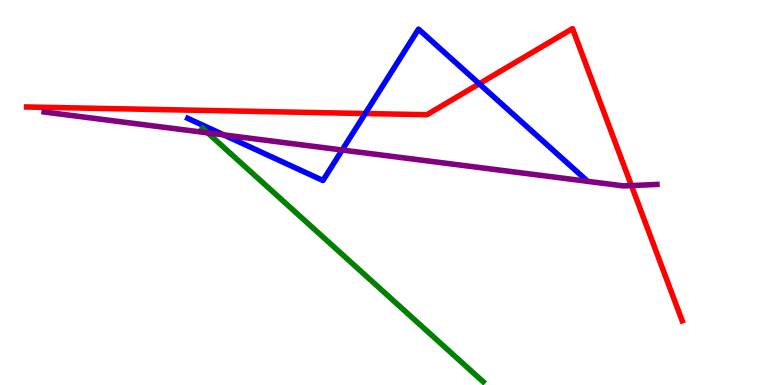[{'lines': ['blue', 'red'], 'intersections': [{'x': 4.71, 'y': 7.05}, {'x': 6.18, 'y': 7.82}]}, {'lines': ['green', 'red'], 'intersections': []}, {'lines': ['purple', 'red'], 'intersections': [{'x': 8.15, 'y': 5.18}]}, {'lines': ['blue', 'green'], 'intersections': []}, {'lines': ['blue', 'purple'], 'intersections': [{'x': 2.89, 'y': 6.5}, {'x': 4.42, 'y': 6.1}]}, {'lines': ['green', 'purple'], 'intersections': [{'x': 2.68, 'y': 6.55}]}]